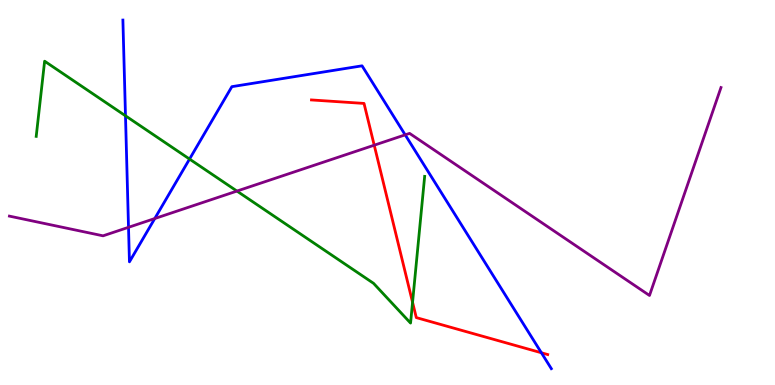[{'lines': ['blue', 'red'], 'intersections': [{'x': 6.99, 'y': 0.837}]}, {'lines': ['green', 'red'], 'intersections': [{'x': 5.32, 'y': 2.15}]}, {'lines': ['purple', 'red'], 'intersections': [{'x': 4.83, 'y': 6.23}]}, {'lines': ['blue', 'green'], 'intersections': [{'x': 1.62, 'y': 6.99}, {'x': 2.45, 'y': 5.87}]}, {'lines': ['blue', 'purple'], 'intersections': [{'x': 1.66, 'y': 4.1}, {'x': 2.0, 'y': 4.32}, {'x': 5.23, 'y': 6.5}]}, {'lines': ['green', 'purple'], 'intersections': [{'x': 3.06, 'y': 5.04}]}]